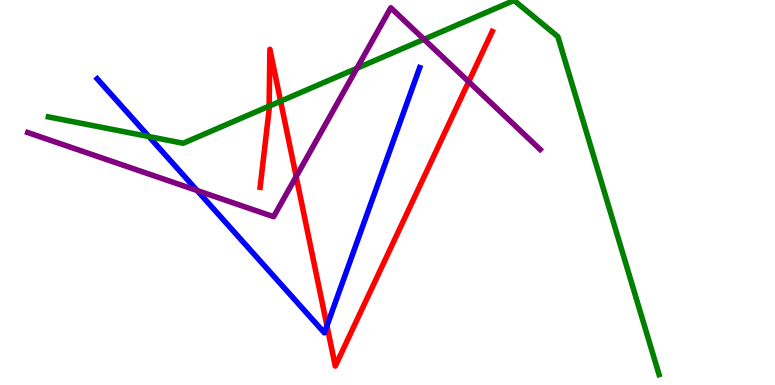[{'lines': ['blue', 'red'], 'intersections': [{'x': 4.22, 'y': 1.54}]}, {'lines': ['green', 'red'], 'intersections': [{'x': 3.47, 'y': 7.24}, {'x': 3.62, 'y': 7.37}]}, {'lines': ['purple', 'red'], 'intersections': [{'x': 3.82, 'y': 5.41}, {'x': 6.05, 'y': 7.88}]}, {'lines': ['blue', 'green'], 'intersections': [{'x': 1.92, 'y': 6.45}]}, {'lines': ['blue', 'purple'], 'intersections': [{'x': 2.54, 'y': 5.05}]}, {'lines': ['green', 'purple'], 'intersections': [{'x': 4.61, 'y': 8.23}, {'x': 5.47, 'y': 8.98}]}]